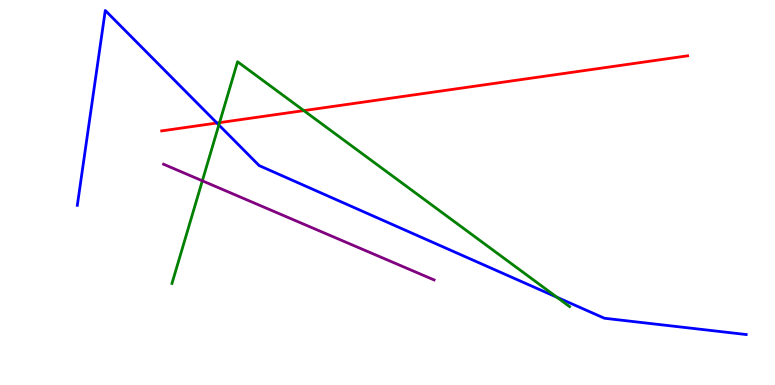[{'lines': ['blue', 'red'], 'intersections': [{'x': 2.8, 'y': 6.81}]}, {'lines': ['green', 'red'], 'intersections': [{'x': 2.83, 'y': 6.81}, {'x': 3.92, 'y': 7.13}]}, {'lines': ['purple', 'red'], 'intersections': []}, {'lines': ['blue', 'green'], 'intersections': [{'x': 2.82, 'y': 6.75}, {'x': 7.19, 'y': 2.28}]}, {'lines': ['blue', 'purple'], 'intersections': []}, {'lines': ['green', 'purple'], 'intersections': [{'x': 2.61, 'y': 5.3}]}]